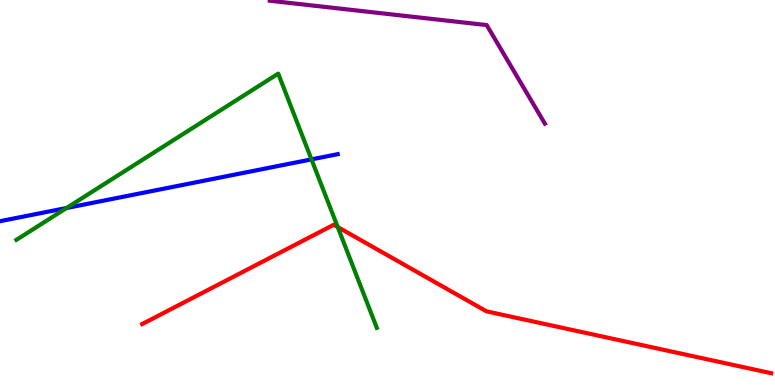[{'lines': ['blue', 'red'], 'intersections': []}, {'lines': ['green', 'red'], 'intersections': [{'x': 4.36, 'y': 4.1}]}, {'lines': ['purple', 'red'], 'intersections': []}, {'lines': ['blue', 'green'], 'intersections': [{'x': 0.859, 'y': 4.6}, {'x': 4.02, 'y': 5.86}]}, {'lines': ['blue', 'purple'], 'intersections': []}, {'lines': ['green', 'purple'], 'intersections': []}]